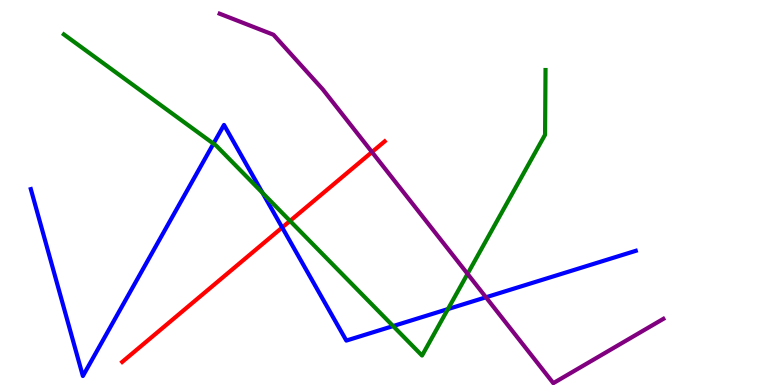[{'lines': ['blue', 'red'], 'intersections': [{'x': 3.64, 'y': 4.09}]}, {'lines': ['green', 'red'], 'intersections': [{'x': 3.74, 'y': 4.26}]}, {'lines': ['purple', 'red'], 'intersections': [{'x': 4.8, 'y': 6.05}]}, {'lines': ['blue', 'green'], 'intersections': [{'x': 2.75, 'y': 6.27}, {'x': 3.39, 'y': 4.99}, {'x': 5.07, 'y': 1.53}, {'x': 5.78, 'y': 1.97}]}, {'lines': ['blue', 'purple'], 'intersections': [{'x': 6.27, 'y': 2.28}]}, {'lines': ['green', 'purple'], 'intersections': [{'x': 6.03, 'y': 2.89}]}]